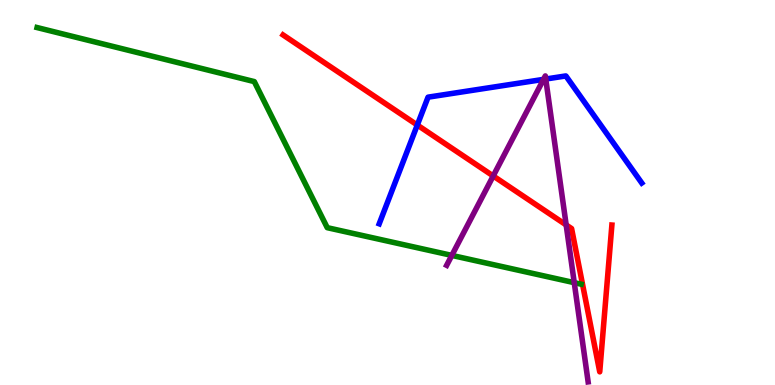[{'lines': ['blue', 'red'], 'intersections': [{'x': 5.38, 'y': 6.75}]}, {'lines': ['green', 'red'], 'intersections': []}, {'lines': ['purple', 'red'], 'intersections': [{'x': 6.36, 'y': 5.43}, {'x': 7.31, 'y': 4.16}]}, {'lines': ['blue', 'green'], 'intersections': []}, {'lines': ['blue', 'purple'], 'intersections': [{'x': 7.01, 'y': 7.94}, {'x': 7.04, 'y': 7.95}]}, {'lines': ['green', 'purple'], 'intersections': [{'x': 5.83, 'y': 3.37}, {'x': 7.41, 'y': 2.66}]}]